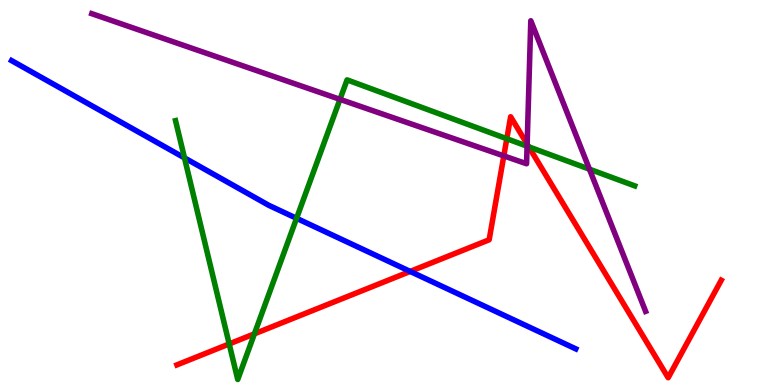[{'lines': ['blue', 'red'], 'intersections': [{'x': 5.29, 'y': 2.95}]}, {'lines': ['green', 'red'], 'intersections': [{'x': 2.96, 'y': 1.07}, {'x': 3.28, 'y': 1.33}, {'x': 6.54, 'y': 6.4}, {'x': 6.82, 'y': 6.19}]}, {'lines': ['purple', 'red'], 'intersections': [{'x': 6.5, 'y': 5.95}, {'x': 6.8, 'y': 6.26}]}, {'lines': ['blue', 'green'], 'intersections': [{'x': 2.38, 'y': 5.9}, {'x': 3.83, 'y': 4.33}]}, {'lines': ['blue', 'purple'], 'intersections': []}, {'lines': ['green', 'purple'], 'intersections': [{'x': 4.39, 'y': 7.42}, {'x': 6.8, 'y': 6.2}, {'x': 7.61, 'y': 5.61}]}]